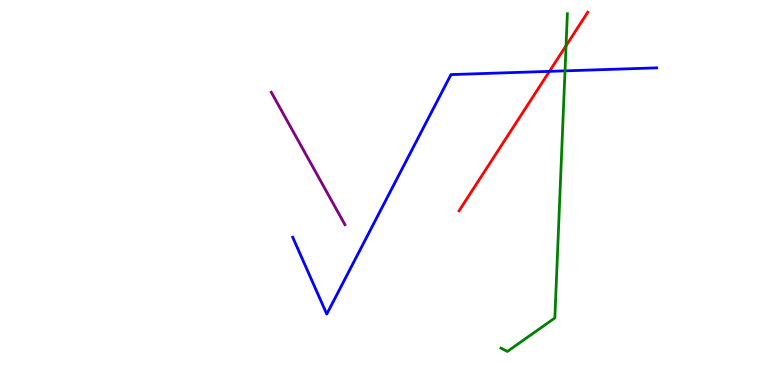[{'lines': ['blue', 'red'], 'intersections': [{'x': 7.09, 'y': 8.15}]}, {'lines': ['green', 'red'], 'intersections': [{'x': 7.3, 'y': 8.81}]}, {'lines': ['purple', 'red'], 'intersections': []}, {'lines': ['blue', 'green'], 'intersections': [{'x': 7.29, 'y': 8.16}]}, {'lines': ['blue', 'purple'], 'intersections': []}, {'lines': ['green', 'purple'], 'intersections': []}]